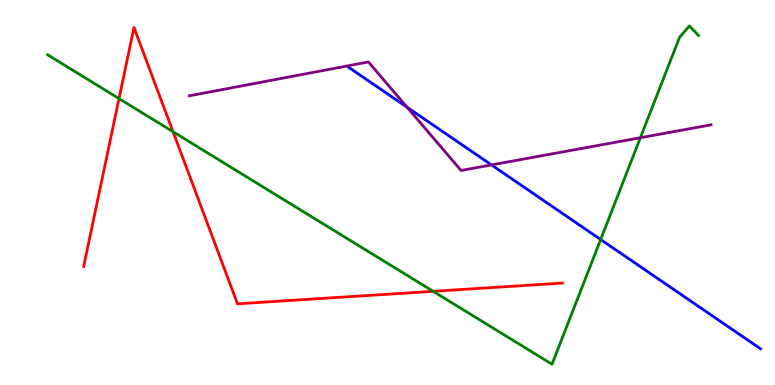[{'lines': ['blue', 'red'], 'intersections': []}, {'lines': ['green', 'red'], 'intersections': [{'x': 1.54, 'y': 7.44}, {'x': 2.23, 'y': 6.58}, {'x': 5.59, 'y': 2.43}]}, {'lines': ['purple', 'red'], 'intersections': []}, {'lines': ['blue', 'green'], 'intersections': [{'x': 7.75, 'y': 3.78}]}, {'lines': ['blue', 'purple'], 'intersections': [{'x': 5.25, 'y': 7.21}, {'x': 6.34, 'y': 5.72}]}, {'lines': ['green', 'purple'], 'intersections': [{'x': 8.26, 'y': 6.42}]}]